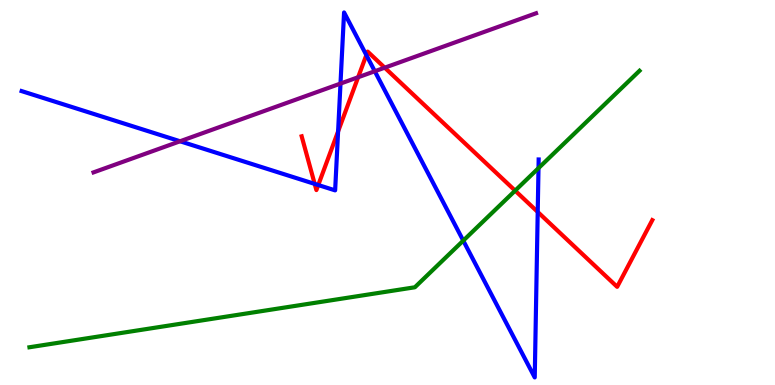[{'lines': ['blue', 'red'], 'intersections': [{'x': 4.06, 'y': 5.22}, {'x': 4.11, 'y': 5.19}, {'x': 4.36, 'y': 6.59}, {'x': 4.73, 'y': 8.57}, {'x': 6.94, 'y': 4.5}]}, {'lines': ['green', 'red'], 'intersections': [{'x': 6.65, 'y': 5.05}]}, {'lines': ['purple', 'red'], 'intersections': [{'x': 4.62, 'y': 7.99}, {'x': 4.96, 'y': 8.24}]}, {'lines': ['blue', 'green'], 'intersections': [{'x': 5.98, 'y': 3.75}, {'x': 6.95, 'y': 5.63}]}, {'lines': ['blue', 'purple'], 'intersections': [{'x': 2.32, 'y': 6.33}, {'x': 4.39, 'y': 7.83}, {'x': 4.84, 'y': 8.15}]}, {'lines': ['green', 'purple'], 'intersections': []}]